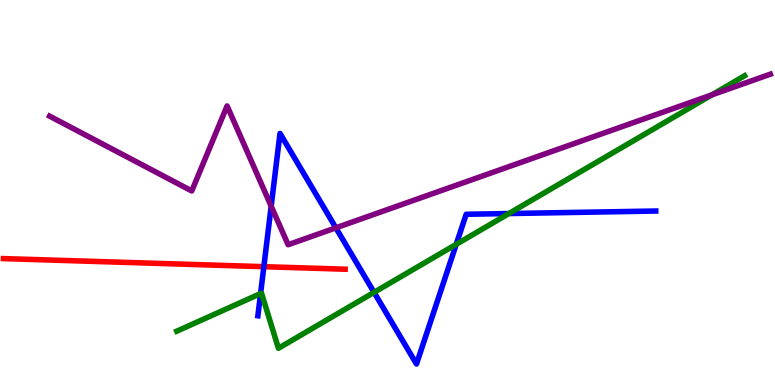[{'lines': ['blue', 'red'], 'intersections': [{'x': 3.4, 'y': 3.07}]}, {'lines': ['green', 'red'], 'intersections': []}, {'lines': ['purple', 'red'], 'intersections': []}, {'lines': ['blue', 'green'], 'intersections': [{'x': 3.36, 'y': 2.38}, {'x': 4.83, 'y': 2.41}, {'x': 5.89, 'y': 3.65}, {'x': 6.57, 'y': 4.45}]}, {'lines': ['blue', 'purple'], 'intersections': [{'x': 3.5, 'y': 4.64}, {'x': 4.33, 'y': 4.08}]}, {'lines': ['green', 'purple'], 'intersections': [{'x': 9.19, 'y': 7.54}]}]